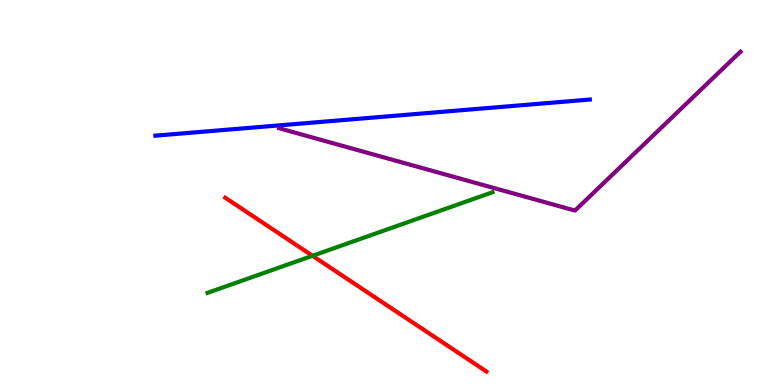[{'lines': ['blue', 'red'], 'intersections': []}, {'lines': ['green', 'red'], 'intersections': [{'x': 4.03, 'y': 3.36}]}, {'lines': ['purple', 'red'], 'intersections': []}, {'lines': ['blue', 'green'], 'intersections': []}, {'lines': ['blue', 'purple'], 'intersections': []}, {'lines': ['green', 'purple'], 'intersections': []}]